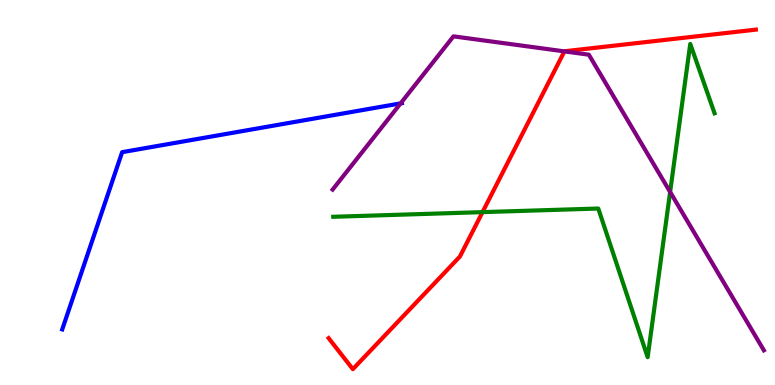[{'lines': ['blue', 'red'], 'intersections': []}, {'lines': ['green', 'red'], 'intersections': [{'x': 6.23, 'y': 4.49}]}, {'lines': ['purple', 'red'], 'intersections': [{'x': 7.28, 'y': 8.67}]}, {'lines': ['blue', 'green'], 'intersections': []}, {'lines': ['blue', 'purple'], 'intersections': [{'x': 5.17, 'y': 7.31}]}, {'lines': ['green', 'purple'], 'intersections': [{'x': 8.65, 'y': 5.01}]}]